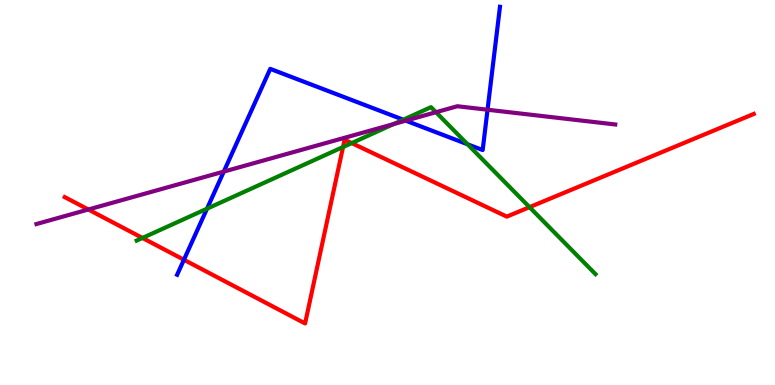[{'lines': ['blue', 'red'], 'intersections': [{'x': 2.37, 'y': 3.25}]}, {'lines': ['green', 'red'], 'intersections': [{'x': 1.84, 'y': 3.82}, {'x': 4.43, 'y': 6.18}, {'x': 4.54, 'y': 6.28}, {'x': 6.83, 'y': 4.62}]}, {'lines': ['purple', 'red'], 'intersections': [{'x': 1.14, 'y': 4.56}]}, {'lines': ['blue', 'green'], 'intersections': [{'x': 2.67, 'y': 4.58}, {'x': 5.2, 'y': 6.89}, {'x': 6.03, 'y': 6.25}]}, {'lines': ['blue', 'purple'], 'intersections': [{'x': 2.89, 'y': 5.54}, {'x': 5.24, 'y': 6.87}, {'x': 6.29, 'y': 7.15}]}, {'lines': ['green', 'purple'], 'intersections': [{'x': 5.08, 'y': 6.78}, {'x': 5.63, 'y': 7.09}]}]